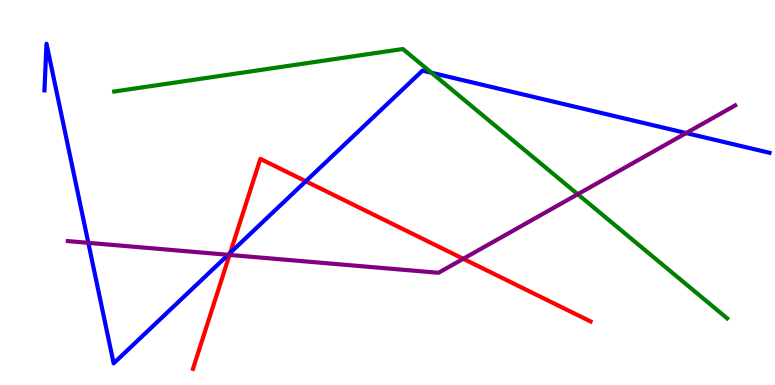[{'lines': ['blue', 'red'], 'intersections': [{'x': 2.97, 'y': 3.43}, {'x': 3.95, 'y': 5.29}]}, {'lines': ['green', 'red'], 'intersections': []}, {'lines': ['purple', 'red'], 'intersections': [{'x': 2.96, 'y': 3.38}, {'x': 5.98, 'y': 3.28}]}, {'lines': ['blue', 'green'], 'intersections': [{'x': 5.57, 'y': 8.11}]}, {'lines': ['blue', 'purple'], 'intersections': [{'x': 1.14, 'y': 3.69}, {'x': 2.94, 'y': 3.38}, {'x': 8.85, 'y': 6.54}]}, {'lines': ['green', 'purple'], 'intersections': [{'x': 7.45, 'y': 4.96}]}]